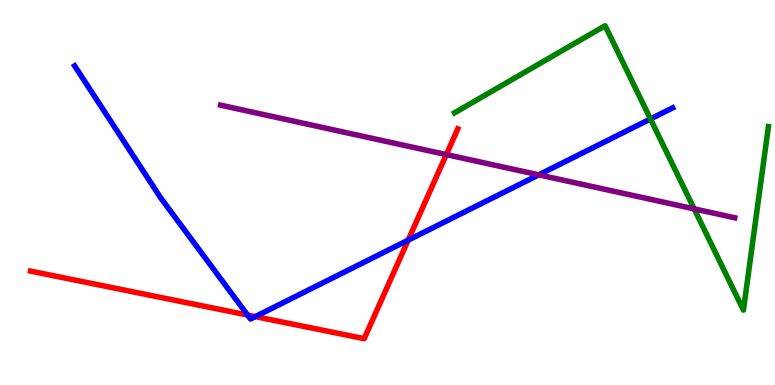[{'lines': ['blue', 'red'], 'intersections': [{'x': 3.19, 'y': 1.82}, {'x': 3.29, 'y': 1.78}, {'x': 5.27, 'y': 3.76}]}, {'lines': ['green', 'red'], 'intersections': []}, {'lines': ['purple', 'red'], 'intersections': [{'x': 5.76, 'y': 5.98}]}, {'lines': ['blue', 'green'], 'intersections': [{'x': 8.39, 'y': 6.91}]}, {'lines': ['blue', 'purple'], 'intersections': [{'x': 6.95, 'y': 5.46}]}, {'lines': ['green', 'purple'], 'intersections': [{'x': 8.96, 'y': 4.57}]}]